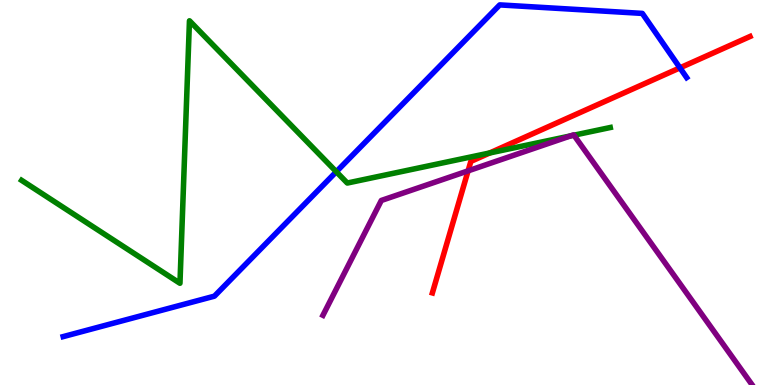[{'lines': ['blue', 'red'], 'intersections': [{'x': 8.77, 'y': 8.24}]}, {'lines': ['green', 'red'], 'intersections': [{'x': 6.32, 'y': 6.03}]}, {'lines': ['purple', 'red'], 'intersections': [{'x': 6.04, 'y': 5.56}]}, {'lines': ['blue', 'green'], 'intersections': [{'x': 4.34, 'y': 5.54}]}, {'lines': ['blue', 'purple'], 'intersections': []}, {'lines': ['green', 'purple'], 'intersections': [{'x': 7.36, 'y': 6.47}, {'x': 7.41, 'y': 6.49}]}]